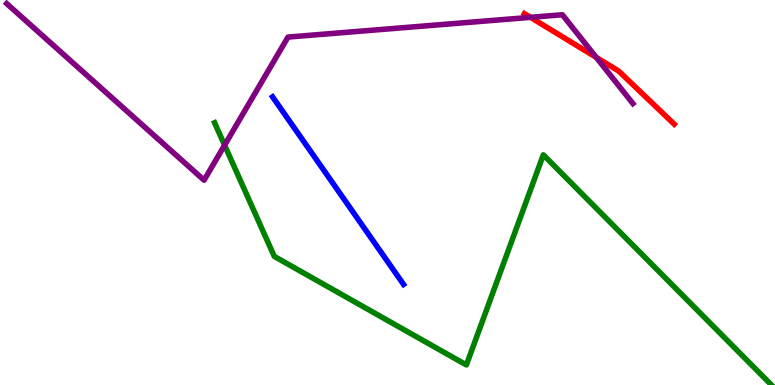[{'lines': ['blue', 'red'], 'intersections': []}, {'lines': ['green', 'red'], 'intersections': []}, {'lines': ['purple', 'red'], 'intersections': [{'x': 6.85, 'y': 9.55}, {'x': 7.69, 'y': 8.51}]}, {'lines': ['blue', 'green'], 'intersections': []}, {'lines': ['blue', 'purple'], 'intersections': []}, {'lines': ['green', 'purple'], 'intersections': [{'x': 2.9, 'y': 6.23}]}]